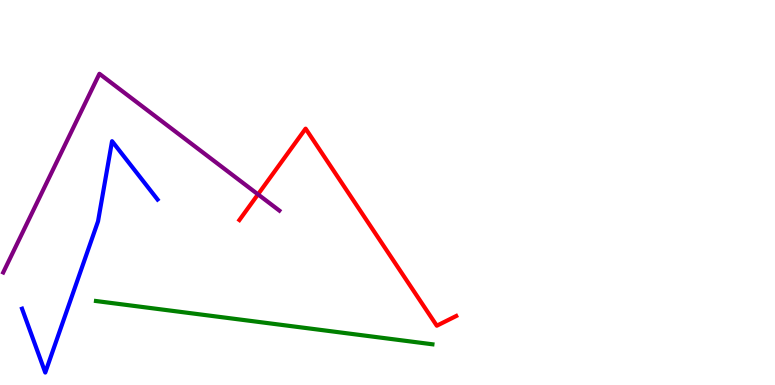[{'lines': ['blue', 'red'], 'intersections': []}, {'lines': ['green', 'red'], 'intersections': []}, {'lines': ['purple', 'red'], 'intersections': [{'x': 3.33, 'y': 4.95}]}, {'lines': ['blue', 'green'], 'intersections': []}, {'lines': ['blue', 'purple'], 'intersections': []}, {'lines': ['green', 'purple'], 'intersections': []}]